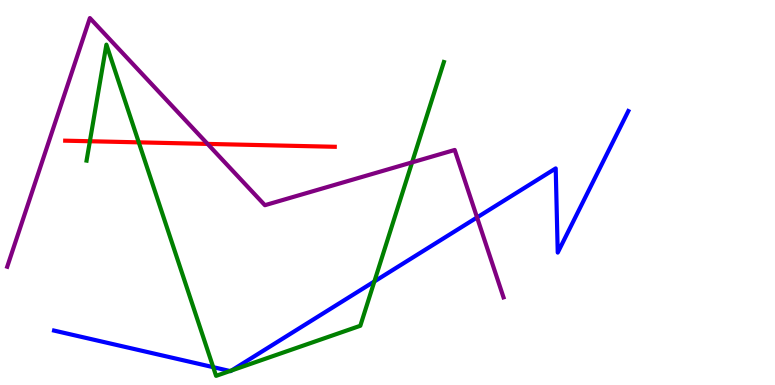[{'lines': ['blue', 'red'], 'intersections': []}, {'lines': ['green', 'red'], 'intersections': [{'x': 1.16, 'y': 6.33}, {'x': 1.79, 'y': 6.3}]}, {'lines': ['purple', 'red'], 'intersections': [{'x': 2.68, 'y': 6.26}]}, {'lines': ['blue', 'green'], 'intersections': [{'x': 2.75, 'y': 0.463}, {'x': 2.97, 'y': 0.363}, {'x': 2.99, 'y': 0.377}, {'x': 4.83, 'y': 2.69}]}, {'lines': ['blue', 'purple'], 'intersections': [{'x': 6.16, 'y': 4.35}]}, {'lines': ['green', 'purple'], 'intersections': [{'x': 5.32, 'y': 5.78}]}]